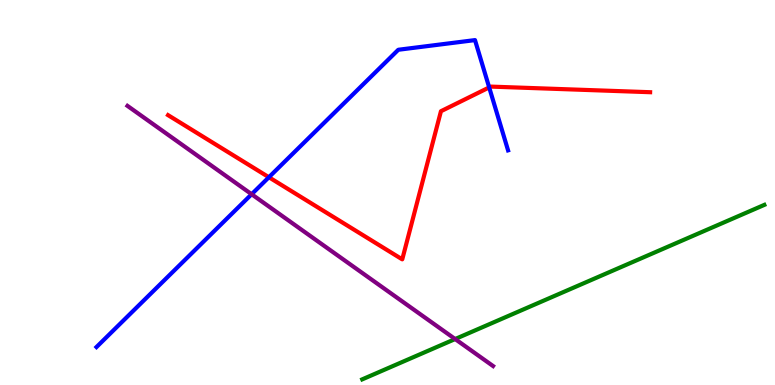[{'lines': ['blue', 'red'], 'intersections': [{'x': 3.47, 'y': 5.4}, {'x': 6.31, 'y': 7.73}]}, {'lines': ['green', 'red'], 'intersections': []}, {'lines': ['purple', 'red'], 'intersections': []}, {'lines': ['blue', 'green'], 'intersections': []}, {'lines': ['blue', 'purple'], 'intersections': [{'x': 3.25, 'y': 4.95}]}, {'lines': ['green', 'purple'], 'intersections': [{'x': 5.87, 'y': 1.19}]}]